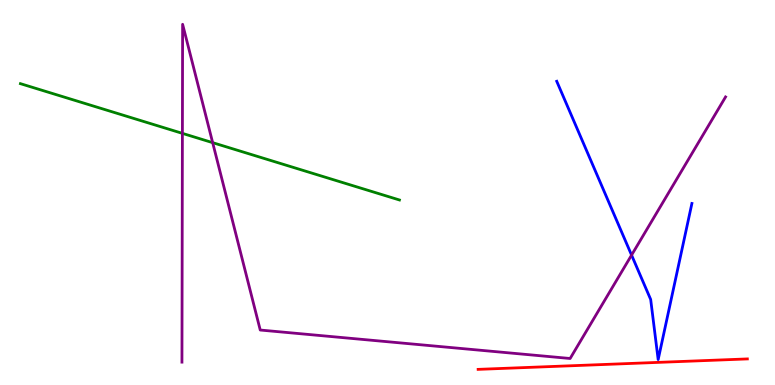[{'lines': ['blue', 'red'], 'intersections': []}, {'lines': ['green', 'red'], 'intersections': []}, {'lines': ['purple', 'red'], 'intersections': []}, {'lines': ['blue', 'green'], 'intersections': []}, {'lines': ['blue', 'purple'], 'intersections': [{'x': 8.15, 'y': 3.37}]}, {'lines': ['green', 'purple'], 'intersections': [{'x': 2.35, 'y': 6.54}, {'x': 2.74, 'y': 6.29}]}]